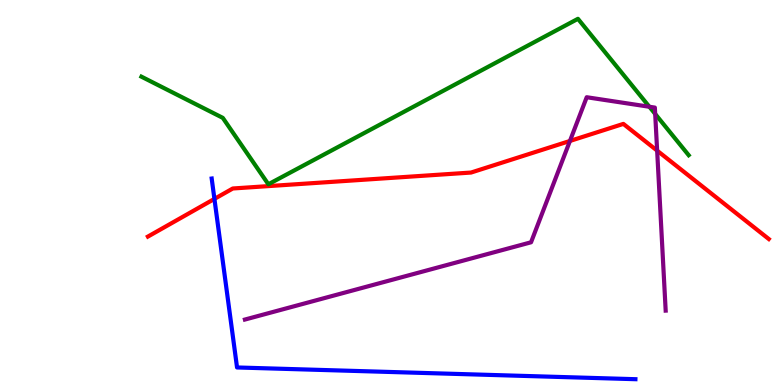[{'lines': ['blue', 'red'], 'intersections': [{'x': 2.77, 'y': 4.83}]}, {'lines': ['green', 'red'], 'intersections': []}, {'lines': ['purple', 'red'], 'intersections': [{'x': 7.35, 'y': 6.34}, {'x': 8.48, 'y': 6.09}]}, {'lines': ['blue', 'green'], 'intersections': []}, {'lines': ['blue', 'purple'], 'intersections': []}, {'lines': ['green', 'purple'], 'intersections': [{'x': 8.38, 'y': 7.23}, {'x': 8.45, 'y': 7.04}]}]